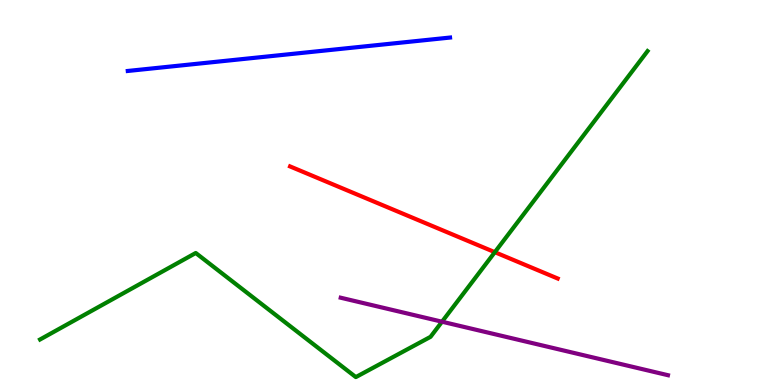[{'lines': ['blue', 'red'], 'intersections': []}, {'lines': ['green', 'red'], 'intersections': [{'x': 6.38, 'y': 3.45}]}, {'lines': ['purple', 'red'], 'intersections': []}, {'lines': ['blue', 'green'], 'intersections': []}, {'lines': ['blue', 'purple'], 'intersections': []}, {'lines': ['green', 'purple'], 'intersections': [{'x': 5.7, 'y': 1.64}]}]